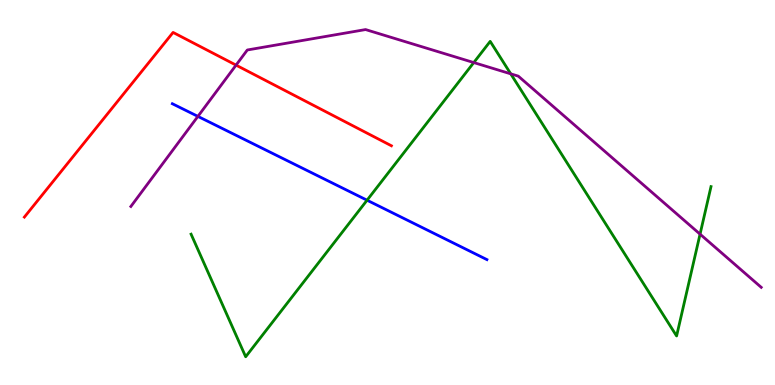[{'lines': ['blue', 'red'], 'intersections': []}, {'lines': ['green', 'red'], 'intersections': []}, {'lines': ['purple', 'red'], 'intersections': [{'x': 3.05, 'y': 8.31}]}, {'lines': ['blue', 'green'], 'intersections': [{'x': 4.74, 'y': 4.8}]}, {'lines': ['blue', 'purple'], 'intersections': [{'x': 2.55, 'y': 6.98}]}, {'lines': ['green', 'purple'], 'intersections': [{'x': 6.11, 'y': 8.37}, {'x': 6.59, 'y': 8.08}, {'x': 9.03, 'y': 3.92}]}]